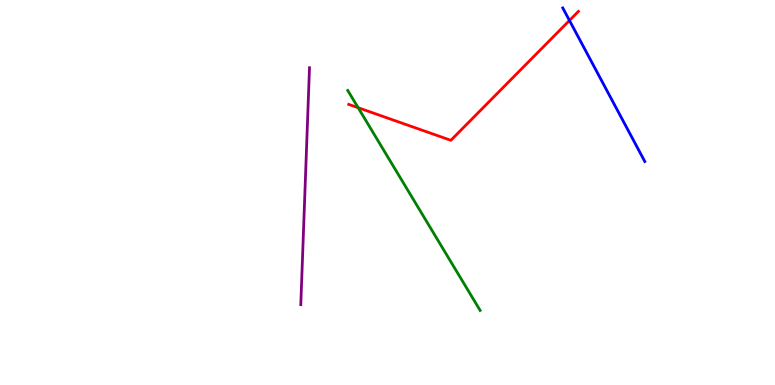[{'lines': ['blue', 'red'], 'intersections': [{'x': 7.35, 'y': 9.47}]}, {'lines': ['green', 'red'], 'intersections': [{'x': 4.62, 'y': 7.2}]}, {'lines': ['purple', 'red'], 'intersections': []}, {'lines': ['blue', 'green'], 'intersections': []}, {'lines': ['blue', 'purple'], 'intersections': []}, {'lines': ['green', 'purple'], 'intersections': []}]